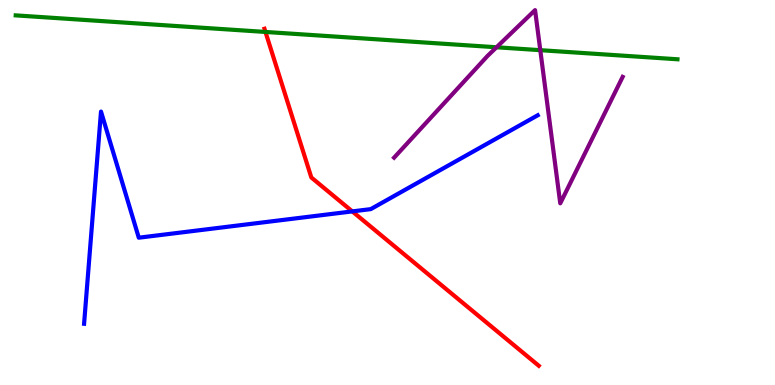[{'lines': ['blue', 'red'], 'intersections': [{'x': 4.55, 'y': 4.51}]}, {'lines': ['green', 'red'], 'intersections': [{'x': 3.43, 'y': 9.17}]}, {'lines': ['purple', 'red'], 'intersections': []}, {'lines': ['blue', 'green'], 'intersections': []}, {'lines': ['blue', 'purple'], 'intersections': []}, {'lines': ['green', 'purple'], 'intersections': [{'x': 6.41, 'y': 8.77}, {'x': 6.97, 'y': 8.7}]}]